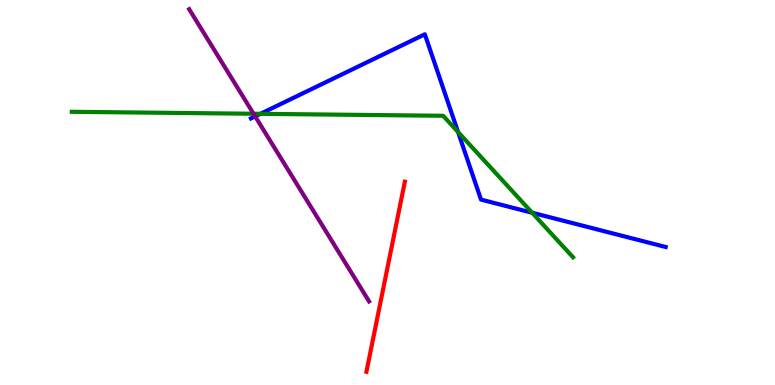[{'lines': ['blue', 'red'], 'intersections': []}, {'lines': ['green', 'red'], 'intersections': []}, {'lines': ['purple', 'red'], 'intersections': []}, {'lines': ['blue', 'green'], 'intersections': [{'x': 3.36, 'y': 7.04}, {'x': 5.91, 'y': 6.57}, {'x': 6.87, 'y': 4.47}]}, {'lines': ['blue', 'purple'], 'intersections': [{'x': 3.29, 'y': 6.98}]}, {'lines': ['green', 'purple'], 'intersections': [{'x': 3.27, 'y': 7.05}]}]